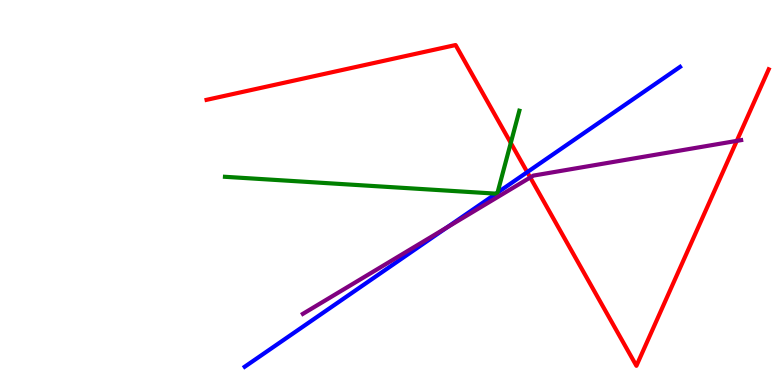[{'lines': ['blue', 'red'], 'intersections': [{'x': 6.8, 'y': 5.53}]}, {'lines': ['green', 'red'], 'intersections': [{'x': 6.59, 'y': 6.29}]}, {'lines': ['purple', 'red'], 'intersections': [{'x': 6.84, 'y': 5.39}, {'x': 9.51, 'y': 6.34}]}, {'lines': ['blue', 'green'], 'intersections': [{'x': 6.4, 'y': 4.97}, {'x': 6.42, 'y': 5.0}]}, {'lines': ['blue', 'purple'], 'intersections': [{'x': 5.77, 'y': 4.09}]}, {'lines': ['green', 'purple'], 'intersections': []}]